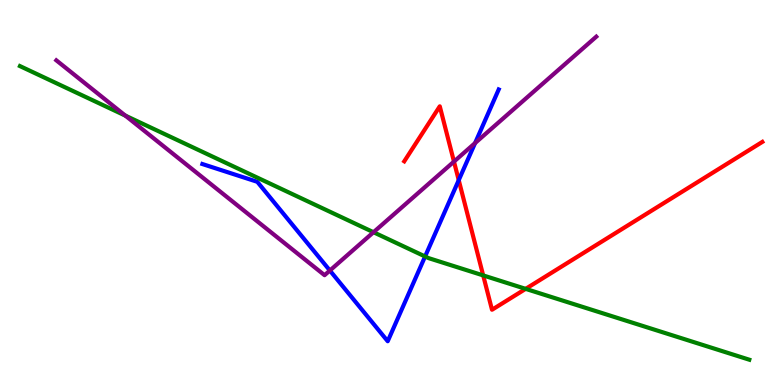[{'lines': ['blue', 'red'], 'intersections': [{'x': 5.92, 'y': 5.32}]}, {'lines': ['green', 'red'], 'intersections': [{'x': 6.23, 'y': 2.85}, {'x': 6.78, 'y': 2.5}]}, {'lines': ['purple', 'red'], 'intersections': [{'x': 5.86, 'y': 5.8}]}, {'lines': ['blue', 'green'], 'intersections': [{'x': 5.48, 'y': 3.34}]}, {'lines': ['blue', 'purple'], 'intersections': [{'x': 4.26, 'y': 2.97}, {'x': 6.13, 'y': 6.28}]}, {'lines': ['green', 'purple'], 'intersections': [{'x': 1.62, 'y': 7.0}, {'x': 4.82, 'y': 3.97}]}]